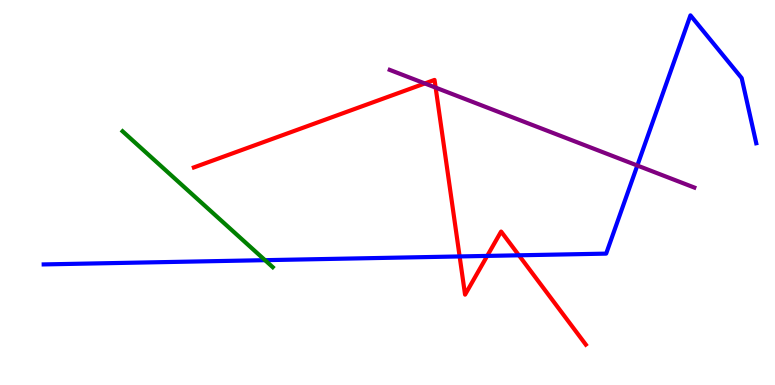[{'lines': ['blue', 'red'], 'intersections': [{'x': 5.93, 'y': 3.34}, {'x': 6.29, 'y': 3.35}, {'x': 6.7, 'y': 3.37}]}, {'lines': ['green', 'red'], 'intersections': []}, {'lines': ['purple', 'red'], 'intersections': [{'x': 5.48, 'y': 7.83}, {'x': 5.62, 'y': 7.72}]}, {'lines': ['blue', 'green'], 'intersections': [{'x': 3.42, 'y': 3.24}]}, {'lines': ['blue', 'purple'], 'intersections': [{'x': 8.22, 'y': 5.7}]}, {'lines': ['green', 'purple'], 'intersections': []}]